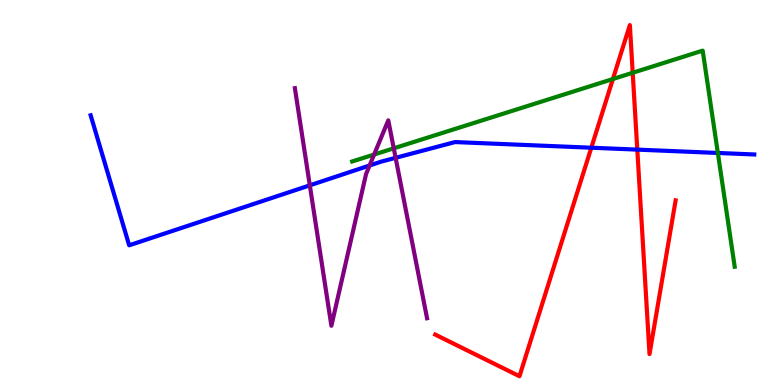[{'lines': ['blue', 'red'], 'intersections': [{'x': 7.63, 'y': 6.16}, {'x': 8.22, 'y': 6.11}]}, {'lines': ['green', 'red'], 'intersections': [{'x': 7.91, 'y': 7.95}, {'x': 8.16, 'y': 8.11}]}, {'lines': ['purple', 'red'], 'intersections': []}, {'lines': ['blue', 'green'], 'intersections': [{'x': 9.26, 'y': 6.03}]}, {'lines': ['blue', 'purple'], 'intersections': [{'x': 4.0, 'y': 5.19}, {'x': 4.77, 'y': 5.7}, {'x': 5.1, 'y': 5.9}]}, {'lines': ['green', 'purple'], 'intersections': [{'x': 4.83, 'y': 5.99}, {'x': 5.08, 'y': 6.15}]}]